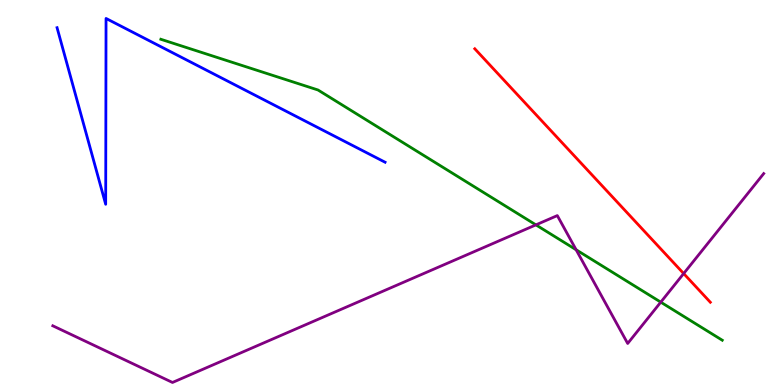[{'lines': ['blue', 'red'], 'intersections': []}, {'lines': ['green', 'red'], 'intersections': []}, {'lines': ['purple', 'red'], 'intersections': [{'x': 8.82, 'y': 2.89}]}, {'lines': ['blue', 'green'], 'intersections': []}, {'lines': ['blue', 'purple'], 'intersections': []}, {'lines': ['green', 'purple'], 'intersections': [{'x': 6.91, 'y': 4.16}, {'x': 7.43, 'y': 3.51}, {'x': 8.53, 'y': 2.15}]}]